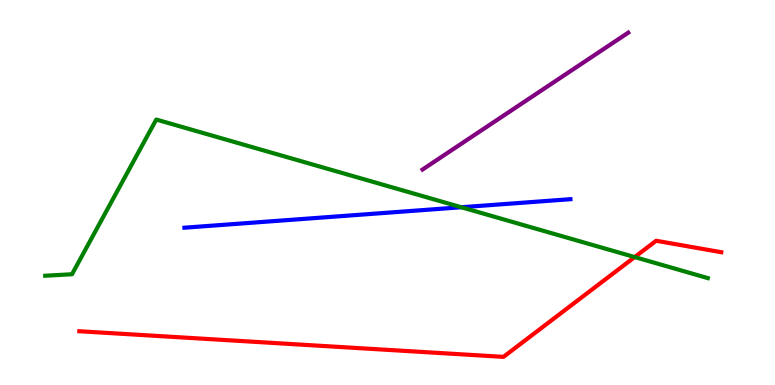[{'lines': ['blue', 'red'], 'intersections': []}, {'lines': ['green', 'red'], 'intersections': [{'x': 8.19, 'y': 3.32}]}, {'lines': ['purple', 'red'], 'intersections': []}, {'lines': ['blue', 'green'], 'intersections': [{'x': 5.95, 'y': 4.62}]}, {'lines': ['blue', 'purple'], 'intersections': []}, {'lines': ['green', 'purple'], 'intersections': []}]